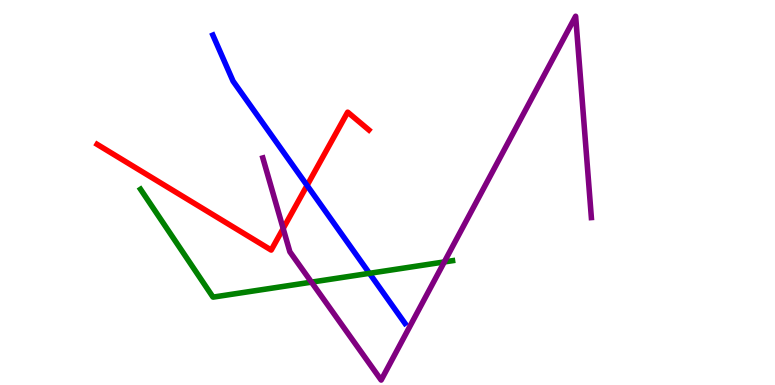[{'lines': ['blue', 'red'], 'intersections': [{'x': 3.96, 'y': 5.18}]}, {'lines': ['green', 'red'], 'intersections': []}, {'lines': ['purple', 'red'], 'intersections': [{'x': 3.65, 'y': 4.06}]}, {'lines': ['blue', 'green'], 'intersections': [{'x': 4.77, 'y': 2.9}]}, {'lines': ['blue', 'purple'], 'intersections': []}, {'lines': ['green', 'purple'], 'intersections': [{'x': 4.02, 'y': 2.67}, {'x': 5.73, 'y': 3.2}]}]